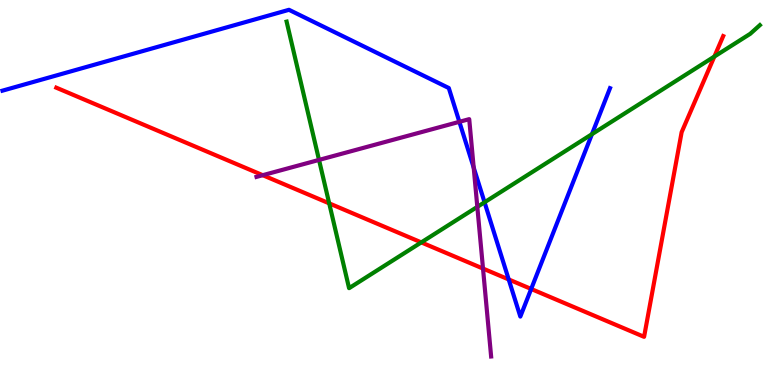[{'lines': ['blue', 'red'], 'intersections': [{'x': 6.56, 'y': 2.74}, {'x': 6.85, 'y': 2.49}]}, {'lines': ['green', 'red'], 'intersections': [{'x': 4.25, 'y': 4.72}, {'x': 5.44, 'y': 3.7}, {'x': 9.22, 'y': 8.53}]}, {'lines': ['purple', 'red'], 'intersections': [{'x': 3.39, 'y': 5.45}, {'x': 6.23, 'y': 3.02}]}, {'lines': ['blue', 'green'], 'intersections': [{'x': 6.25, 'y': 4.75}, {'x': 7.64, 'y': 6.51}]}, {'lines': ['blue', 'purple'], 'intersections': [{'x': 5.93, 'y': 6.84}, {'x': 6.11, 'y': 5.65}]}, {'lines': ['green', 'purple'], 'intersections': [{'x': 4.12, 'y': 5.85}, {'x': 6.16, 'y': 4.63}]}]